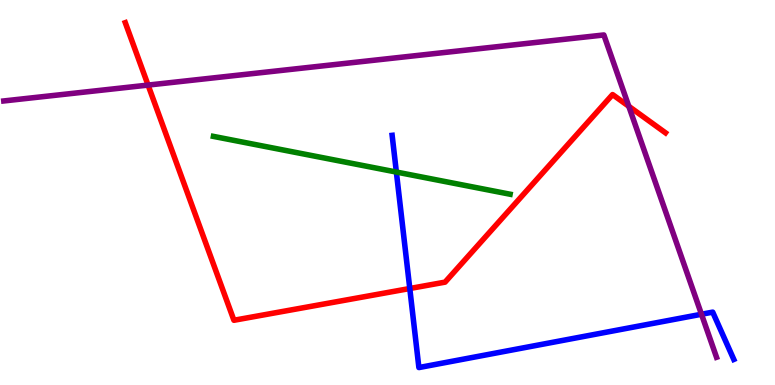[{'lines': ['blue', 'red'], 'intersections': [{'x': 5.29, 'y': 2.51}]}, {'lines': ['green', 'red'], 'intersections': []}, {'lines': ['purple', 'red'], 'intersections': [{'x': 1.91, 'y': 7.79}, {'x': 8.11, 'y': 7.24}]}, {'lines': ['blue', 'green'], 'intersections': [{'x': 5.11, 'y': 5.53}]}, {'lines': ['blue', 'purple'], 'intersections': [{'x': 9.05, 'y': 1.84}]}, {'lines': ['green', 'purple'], 'intersections': []}]